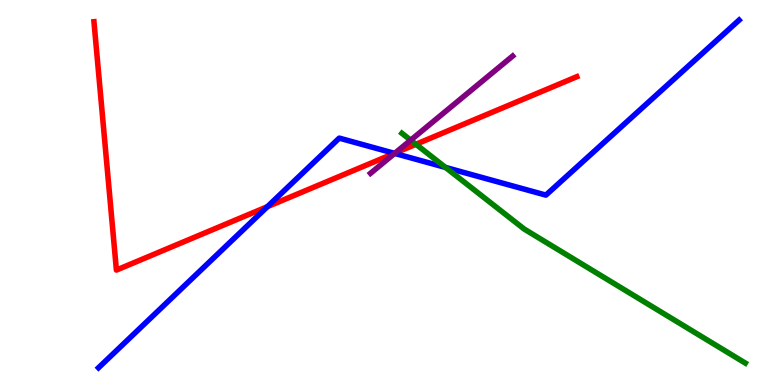[{'lines': ['blue', 'red'], 'intersections': [{'x': 3.45, 'y': 4.63}, {'x': 5.09, 'y': 6.02}]}, {'lines': ['green', 'red'], 'intersections': [{'x': 5.37, 'y': 6.25}]}, {'lines': ['purple', 'red'], 'intersections': [{'x': 5.1, 'y': 6.02}]}, {'lines': ['blue', 'green'], 'intersections': [{'x': 5.75, 'y': 5.65}]}, {'lines': ['blue', 'purple'], 'intersections': [{'x': 5.09, 'y': 6.02}]}, {'lines': ['green', 'purple'], 'intersections': [{'x': 5.3, 'y': 6.36}]}]